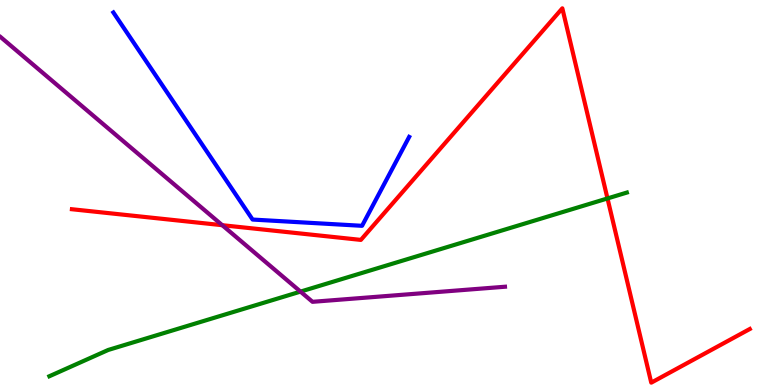[{'lines': ['blue', 'red'], 'intersections': []}, {'lines': ['green', 'red'], 'intersections': [{'x': 7.84, 'y': 4.85}]}, {'lines': ['purple', 'red'], 'intersections': [{'x': 2.87, 'y': 4.15}]}, {'lines': ['blue', 'green'], 'intersections': []}, {'lines': ['blue', 'purple'], 'intersections': []}, {'lines': ['green', 'purple'], 'intersections': [{'x': 3.88, 'y': 2.43}]}]